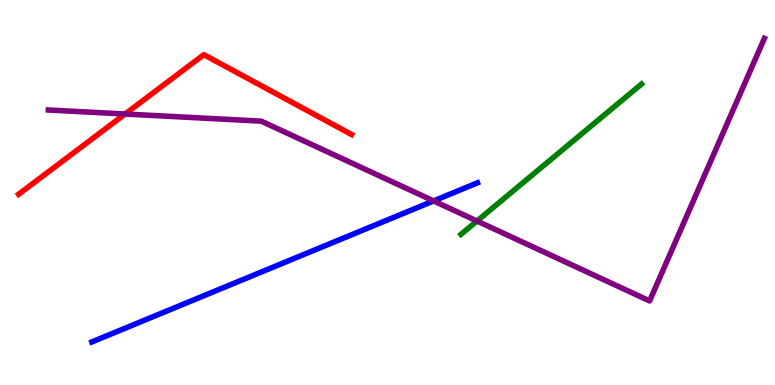[{'lines': ['blue', 'red'], 'intersections': []}, {'lines': ['green', 'red'], 'intersections': []}, {'lines': ['purple', 'red'], 'intersections': [{'x': 1.61, 'y': 7.04}]}, {'lines': ['blue', 'green'], 'intersections': []}, {'lines': ['blue', 'purple'], 'intersections': [{'x': 5.59, 'y': 4.78}]}, {'lines': ['green', 'purple'], 'intersections': [{'x': 6.15, 'y': 4.26}]}]